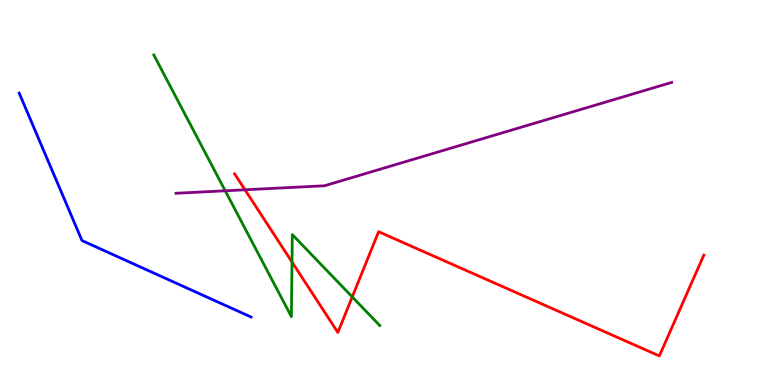[{'lines': ['blue', 'red'], 'intersections': []}, {'lines': ['green', 'red'], 'intersections': [{'x': 3.77, 'y': 3.19}, {'x': 4.55, 'y': 2.29}]}, {'lines': ['purple', 'red'], 'intersections': [{'x': 3.16, 'y': 5.07}]}, {'lines': ['blue', 'green'], 'intersections': []}, {'lines': ['blue', 'purple'], 'intersections': []}, {'lines': ['green', 'purple'], 'intersections': [{'x': 2.91, 'y': 5.04}]}]